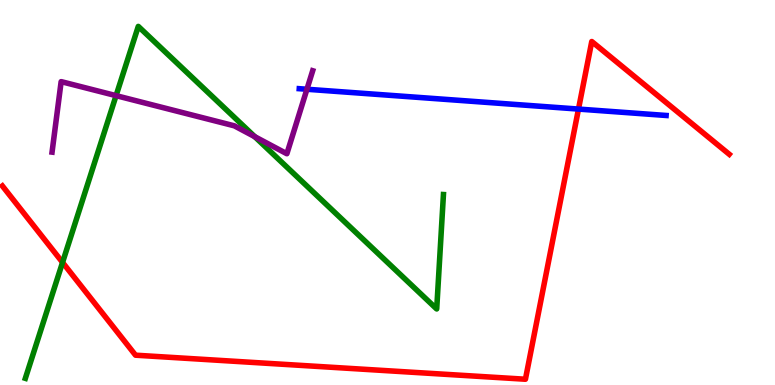[{'lines': ['blue', 'red'], 'intersections': [{'x': 7.46, 'y': 7.17}]}, {'lines': ['green', 'red'], 'intersections': [{'x': 0.807, 'y': 3.18}]}, {'lines': ['purple', 'red'], 'intersections': []}, {'lines': ['blue', 'green'], 'intersections': []}, {'lines': ['blue', 'purple'], 'intersections': [{'x': 3.96, 'y': 7.68}]}, {'lines': ['green', 'purple'], 'intersections': [{'x': 1.5, 'y': 7.52}, {'x': 3.29, 'y': 6.45}]}]